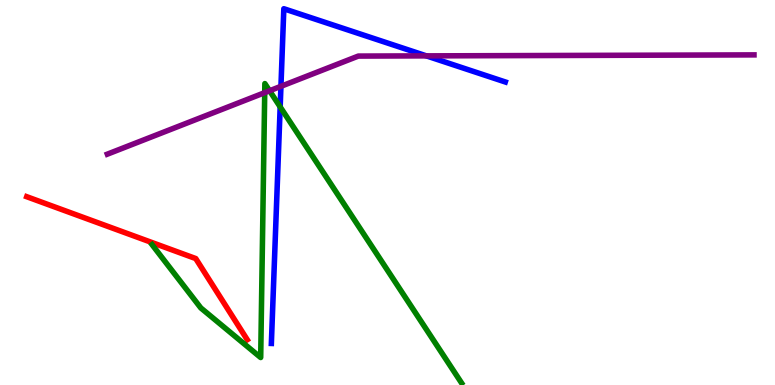[{'lines': ['blue', 'red'], 'intersections': []}, {'lines': ['green', 'red'], 'intersections': []}, {'lines': ['purple', 'red'], 'intersections': []}, {'lines': ['blue', 'green'], 'intersections': [{'x': 3.62, 'y': 7.22}]}, {'lines': ['blue', 'purple'], 'intersections': [{'x': 3.63, 'y': 7.76}, {'x': 5.5, 'y': 8.55}]}, {'lines': ['green', 'purple'], 'intersections': [{'x': 3.42, 'y': 7.59}, {'x': 3.48, 'y': 7.64}]}]